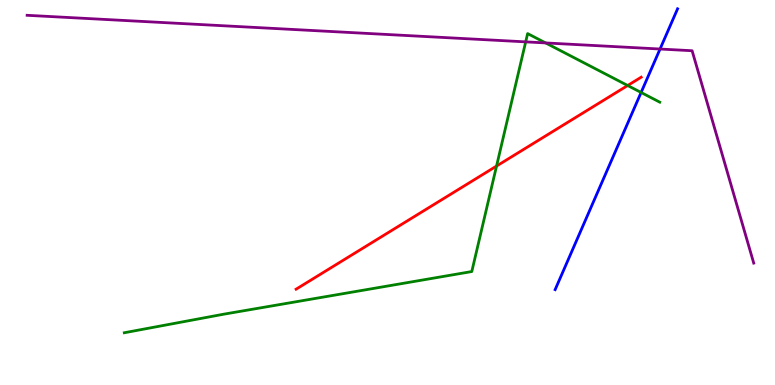[{'lines': ['blue', 'red'], 'intersections': []}, {'lines': ['green', 'red'], 'intersections': [{'x': 6.41, 'y': 5.69}, {'x': 8.1, 'y': 7.78}]}, {'lines': ['purple', 'red'], 'intersections': []}, {'lines': ['blue', 'green'], 'intersections': [{'x': 8.27, 'y': 7.6}]}, {'lines': ['blue', 'purple'], 'intersections': [{'x': 8.52, 'y': 8.73}]}, {'lines': ['green', 'purple'], 'intersections': [{'x': 6.78, 'y': 8.91}, {'x': 7.04, 'y': 8.88}]}]